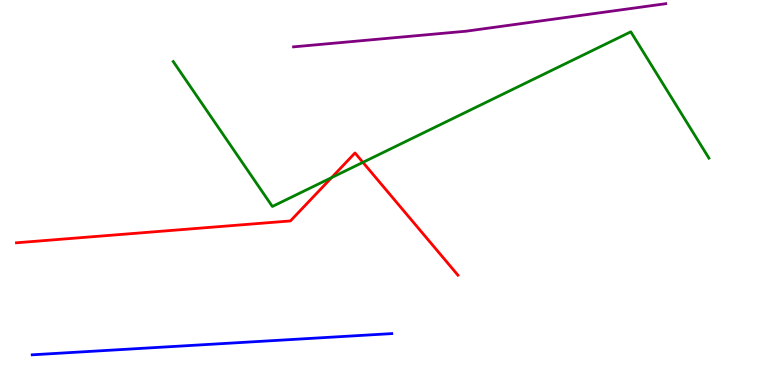[{'lines': ['blue', 'red'], 'intersections': []}, {'lines': ['green', 'red'], 'intersections': [{'x': 4.28, 'y': 5.39}, {'x': 4.68, 'y': 5.78}]}, {'lines': ['purple', 'red'], 'intersections': []}, {'lines': ['blue', 'green'], 'intersections': []}, {'lines': ['blue', 'purple'], 'intersections': []}, {'lines': ['green', 'purple'], 'intersections': []}]